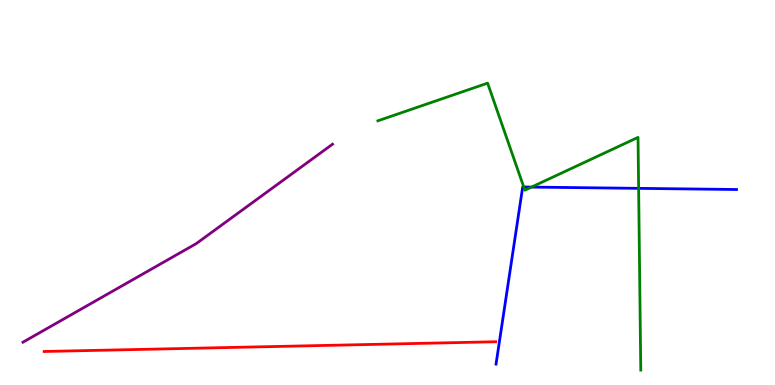[{'lines': ['blue', 'red'], 'intersections': []}, {'lines': ['green', 'red'], 'intersections': []}, {'lines': ['purple', 'red'], 'intersections': []}, {'lines': ['blue', 'green'], 'intersections': [{'x': 6.76, 'y': 5.14}, {'x': 6.86, 'y': 5.14}, {'x': 8.24, 'y': 5.11}]}, {'lines': ['blue', 'purple'], 'intersections': []}, {'lines': ['green', 'purple'], 'intersections': []}]